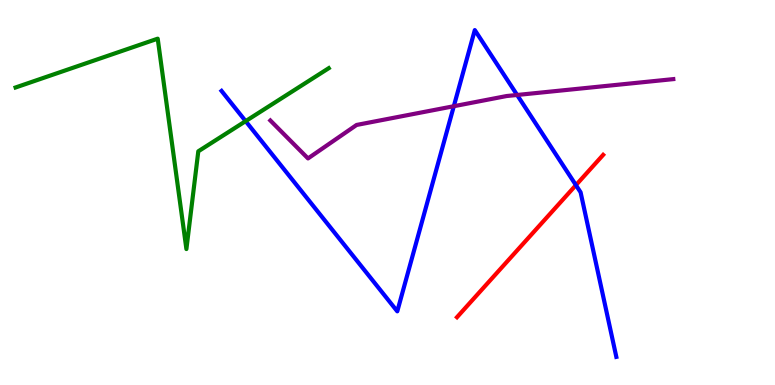[{'lines': ['blue', 'red'], 'intersections': [{'x': 7.43, 'y': 5.19}]}, {'lines': ['green', 'red'], 'intersections': []}, {'lines': ['purple', 'red'], 'intersections': []}, {'lines': ['blue', 'green'], 'intersections': [{'x': 3.17, 'y': 6.85}]}, {'lines': ['blue', 'purple'], 'intersections': [{'x': 5.86, 'y': 7.24}, {'x': 6.67, 'y': 7.53}]}, {'lines': ['green', 'purple'], 'intersections': []}]